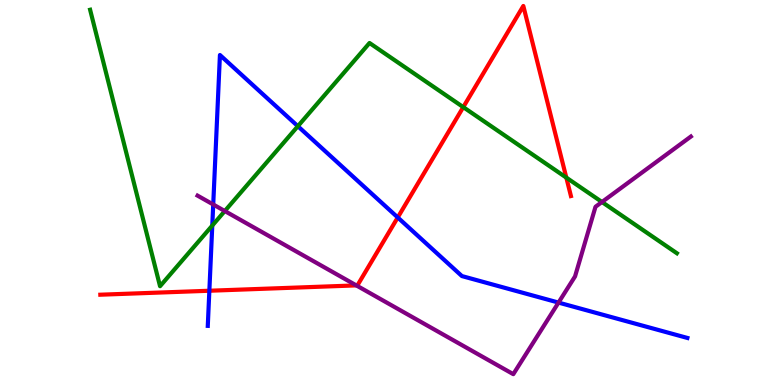[{'lines': ['blue', 'red'], 'intersections': [{'x': 2.7, 'y': 2.45}, {'x': 5.13, 'y': 4.35}]}, {'lines': ['green', 'red'], 'intersections': [{'x': 5.98, 'y': 7.22}, {'x': 7.31, 'y': 5.39}]}, {'lines': ['purple', 'red'], 'intersections': [{'x': 4.6, 'y': 2.59}]}, {'lines': ['blue', 'green'], 'intersections': [{'x': 2.74, 'y': 4.14}, {'x': 3.84, 'y': 6.72}]}, {'lines': ['blue', 'purple'], 'intersections': [{'x': 2.75, 'y': 4.69}, {'x': 7.21, 'y': 2.14}]}, {'lines': ['green', 'purple'], 'intersections': [{'x': 2.9, 'y': 4.52}, {'x': 7.77, 'y': 4.75}]}]